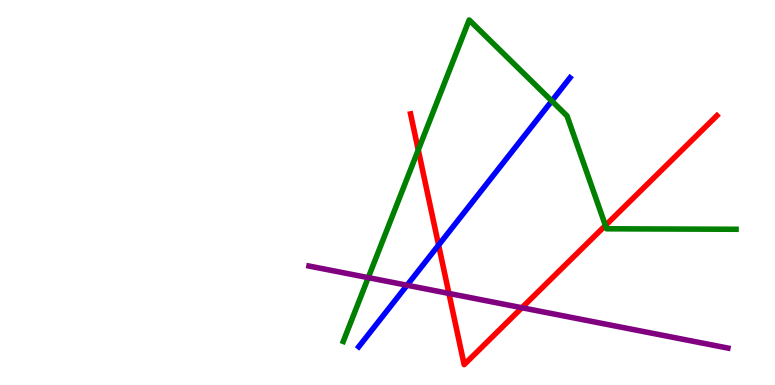[{'lines': ['blue', 'red'], 'intersections': [{'x': 5.66, 'y': 3.63}]}, {'lines': ['green', 'red'], 'intersections': [{'x': 5.4, 'y': 6.11}, {'x': 7.81, 'y': 4.14}]}, {'lines': ['purple', 'red'], 'intersections': [{'x': 5.79, 'y': 2.38}, {'x': 6.73, 'y': 2.01}]}, {'lines': ['blue', 'green'], 'intersections': [{'x': 7.12, 'y': 7.38}]}, {'lines': ['blue', 'purple'], 'intersections': [{'x': 5.25, 'y': 2.59}]}, {'lines': ['green', 'purple'], 'intersections': [{'x': 4.75, 'y': 2.79}]}]